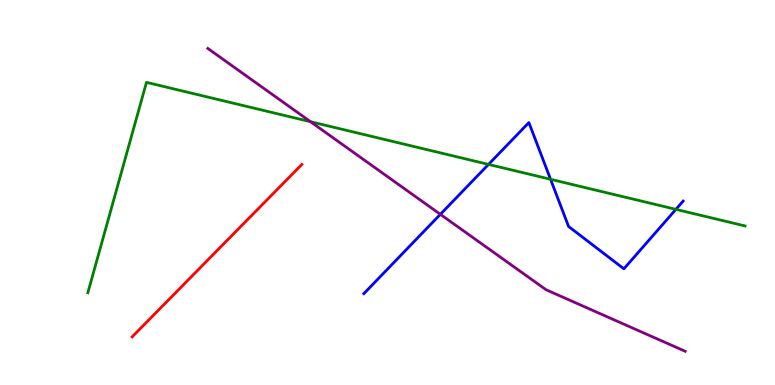[{'lines': ['blue', 'red'], 'intersections': []}, {'lines': ['green', 'red'], 'intersections': []}, {'lines': ['purple', 'red'], 'intersections': []}, {'lines': ['blue', 'green'], 'intersections': [{'x': 6.3, 'y': 5.73}, {'x': 7.1, 'y': 5.34}, {'x': 8.72, 'y': 4.56}]}, {'lines': ['blue', 'purple'], 'intersections': [{'x': 5.68, 'y': 4.43}]}, {'lines': ['green', 'purple'], 'intersections': [{'x': 4.01, 'y': 6.84}]}]